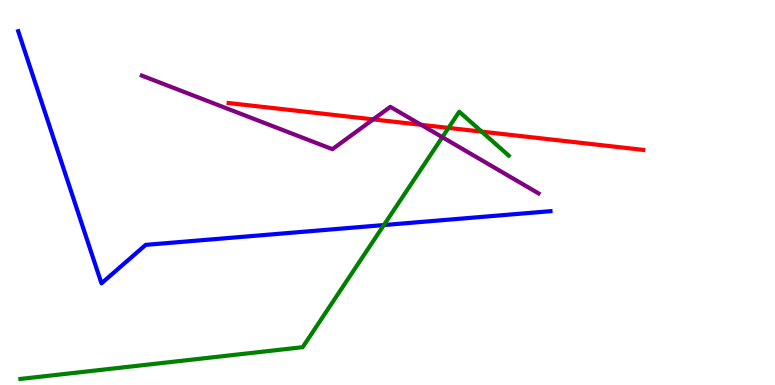[{'lines': ['blue', 'red'], 'intersections': []}, {'lines': ['green', 'red'], 'intersections': [{'x': 5.79, 'y': 6.68}, {'x': 6.22, 'y': 6.58}]}, {'lines': ['purple', 'red'], 'intersections': [{'x': 4.82, 'y': 6.9}, {'x': 5.43, 'y': 6.76}]}, {'lines': ['blue', 'green'], 'intersections': [{'x': 4.95, 'y': 4.15}]}, {'lines': ['blue', 'purple'], 'intersections': []}, {'lines': ['green', 'purple'], 'intersections': [{'x': 5.71, 'y': 6.44}]}]